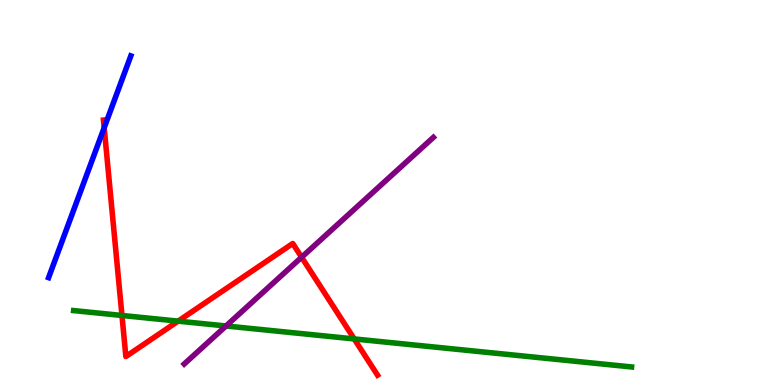[{'lines': ['blue', 'red'], 'intersections': [{'x': 1.34, 'y': 6.68}]}, {'lines': ['green', 'red'], 'intersections': [{'x': 1.57, 'y': 1.81}, {'x': 2.3, 'y': 1.66}, {'x': 4.57, 'y': 1.2}]}, {'lines': ['purple', 'red'], 'intersections': [{'x': 3.89, 'y': 3.32}]}, {'lines': ['blue', 'green'], 'intersections': []}, {'lines': ['blue', 'purple'], 'intersections': []}, {'lines': ['green', 'purple'], 'intersections': [{'x': 2.92, 'y': 1.53}]}]